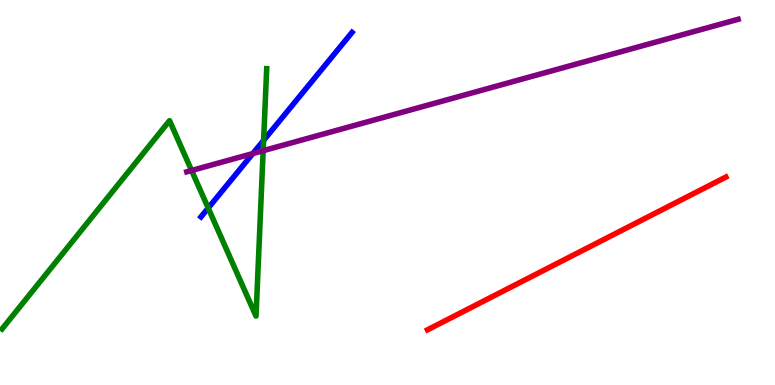[{'lines': ['blue', 'red'], 'intersections': []}, {'lines': ['green', 'red'], 'intersections': []}, {'lines': ['purple', 'red'], 'intersections': []}, {'lines': ['blue', 'green'], 'intersections': [{'x': 2.69, 'y': 4.6}, {'x': 3.4, 'y': 6.35}]}, {'lines': ['blue', 'purple'], 'intersections': [{'x': 3.26, 'y': 6.01}]}, {'lines': ['green', 'purple'], 'intersections': [{'x': 2.47, 'y': 5.57}, {'x': 3.4, 'y': 6.09}]}]